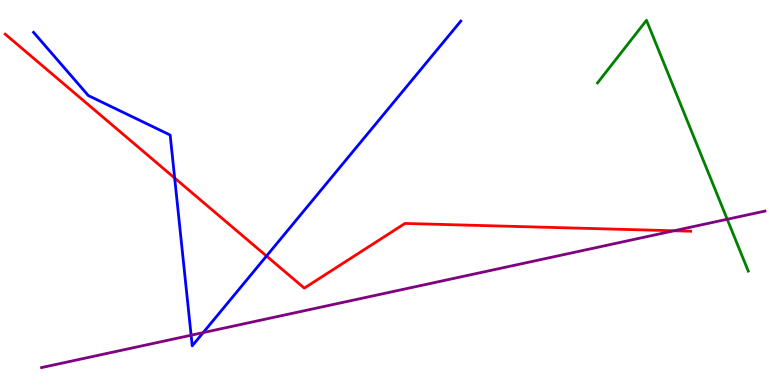[{'lines': ['blue', 'red'], 'intersections': [{'x': 2.25, 'y': 5.38}, {'x': 3.44, 'y': 3.35}]}, {'lines': ['green', 'red'], 'intersections': []}, {'lines': ['purple', 'red'], 'intersections': [{'x': 8.7, 'y': 4.01}]}, {'lines': ['blue', 'green'], 'intersections': []}, {'lines': ['blue', 'purple'], 'intersections': [{'x': 2.47, 'y': 1.29}, {'x': 2.62, 'y': 1.36}]}, {'lines': ['green', 'purple'], 'intersections': [{'x': 9.38, 'y': 4.3}]}]